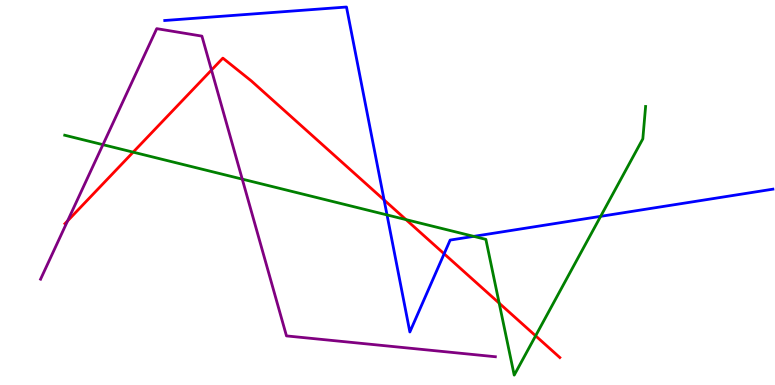[{'lines': ['blue', 'red'], 'intersections': [{'x': 4.96, 'y': 4.81}, {'x': 5.73, 'y': 3.41}]}, {'lines': ['green', 'red'], 'intersections': [{'x': 1.72, 'y': 6.05}, {'x': 5.24, 'y': 4.3}, {'x': 6.44, 'y': 2.13}, {'x': 6.91, 'y': 1.28}]}, {'lines': ['purple', 'red'], 'intersections': [{'x': 0.873, 'y': 4.26}, {'x': 2.73, 'y': 8.18}]}, {'lines': ['blue', 'green'], 'intersections': [{'x': 4.99, 'y': 4.42}, {'x': 6.11, 'y': 3.86}, {'x': 7.75, 'y': 4.38}]}, {'lines': ['blue', 'purple'], 'intersections': []}, {'lines': ['green', 'purple'], 'intersections': [{'x': 1.33, 'y': 6.24}, {'x': 3.13, 'y': 5.35}]}]